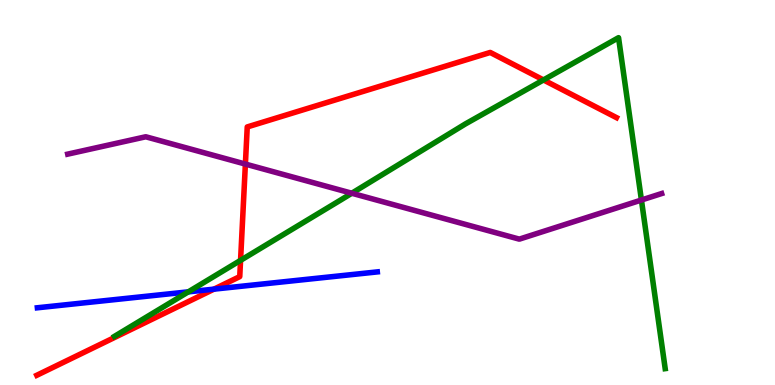[{'lines': ['blue', 'red'], 'intersections': [{'x': 2.76, 'y': 2.49}]}, {'lines': ['green', 'red'], 'intersections': [{'x': 3.1, 'y': 3.24}, {'x': 7.01, 'y': 7.92}]}, {'lines': ['purple', 'red'], 'intersections': [{'x': 3.17, 'y': 5.74}]}, {'lines': ['blue', 'green'], 'intersections': [{'x': 2.43, 'y': 2.42}]}, {'lines': ['blue', 'purple'], 'intersections': []}, {'lines': ['green', 'purple'], 'intersections': [{'x': 4.54, 'y': 4.98}, {'x': 8.28, 'y': 4.8}]}]